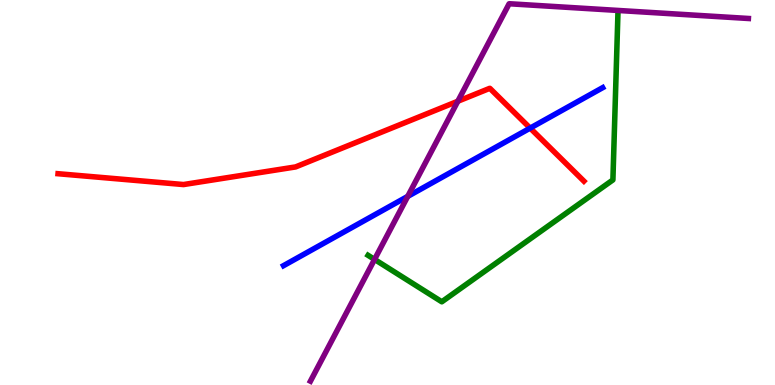[{'lines': ['blue', 'red'], 'intersections': [{'x': 6.84, 'y': 6.67}]}, {'lines': ['green', 'red'], 'intersections': []}, {'lines': ['purple', 'red'], 'intersections': [{'x': 5.91, 'y': 7.37}]}, {'lines': ['blue', 'green'], 'intersections': []}, {'lines': ['blue', 'purple'], 'intersections': [{'x': 5.26, 'y': 4.9}]}, {'lines': ['green', 'purple'], 'intersections': [{'x': 4.83, 'y': 3.26}]}]